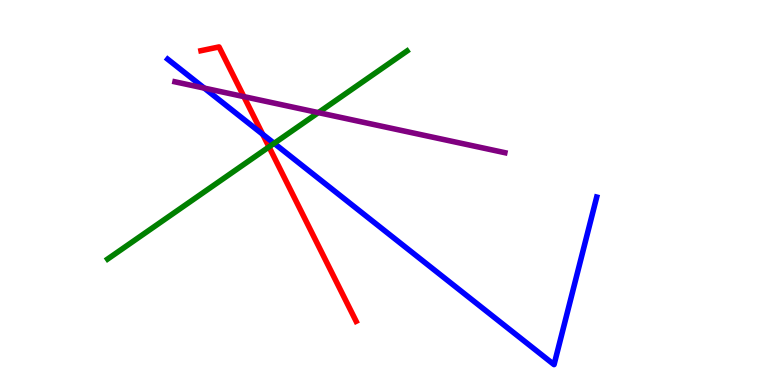[{'lines': ['blue', 'red'], 'intersections': [{'x': 3.39, 'y': 6.51}]}, {'lines': ['green', 'red'], 'intersections': [{'x': 3.47, 'y': 6.18}]}, {'lines': ['purple', 'red'], 'intersections': [{'x': 3.15, 'y': 7.49}]}, {'lines': ['blue', 'green'], 'intersections': [{'x': 3.54, 'y': 6.28}]}, {'lines': ['blue', 'purple'], 'intersections': [{'x': 2.64, 'y': 7.71}]}, {'lines': ['green', 'purple'], 'intersections': [{'x': 4.11, 'y': 7.07}]}]